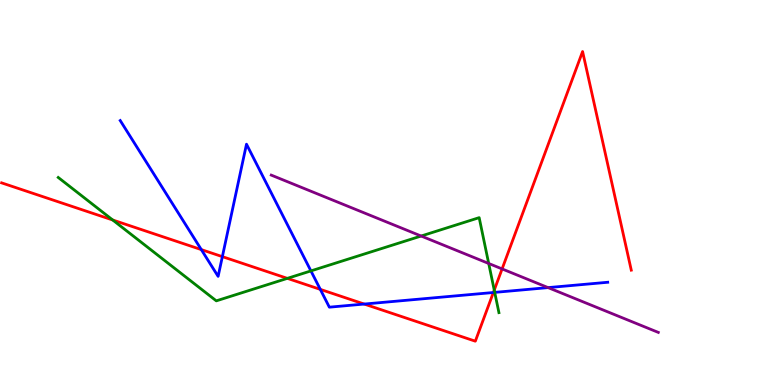[{'lines': ['blue', 'red'], 'intersections': [{'x': 2.6, 'y': 3.52}, {'x': 2.87, 'y': 3.33}, {'x': 4.13, 'y': 2.48}, {'x': 4.7, 'y': 2.1}, {'x': 6.37, 'y': 2.4}]}, {'lines': ['green', 'red'], 'intersections': [{'x': 1.45, 'y': 4.29}, {'x': 3.71, 'y': 2.77}, {'x': 6.38, 'y': 2.46}]}, {'lines': ['purple', 'red'], 'intersections': [{'x': 6.48, 'y': 3.02}]}, {'lines': ['blue', 'green'], 'intersections': [{'x': 4.01, 'y': 2.96}, {'x': 6.38, 'y': 2.41}]}, {'lines': ['blue', 'purple'], 'intersections': [{'x': 7.07, 'y': 2.53}]}, {'lines': ['green', 'purple'], 'intersections': [{'x': 5.43, 'y': 3.87}, {'x': 6.31, 'y': 3.16}]}]